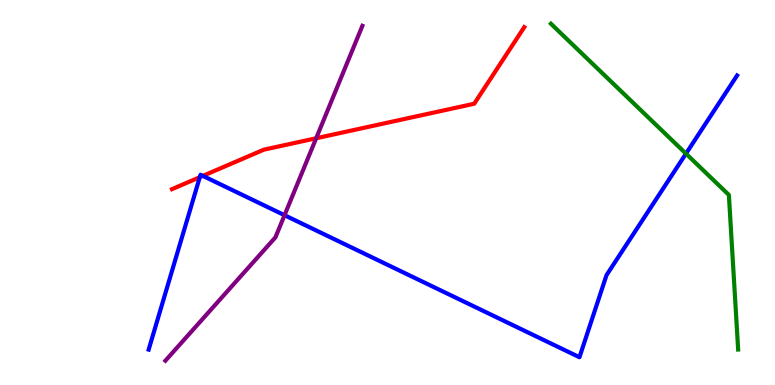[{'lines': ['blue', 'red'], 'intersections': [{'x': 2.58, 'y': 5.4}, {'x': 2.62, 'y': 5.43}]}, {'lines': ['green', 'red'], 'intersections': []}, {'lines': ['purple', 'red'], 'intersections': [{'x': 4.08, 'y': 6.41}]}, {'lines': ['blue', 'green'], 'intersections': [{'x': 8.85, 'y': 6.01}]}, {'lines': ['blue', 'purple'], 'intersections': [{'x': 3.67, 'y': 4.41}]}, {'lines': ['green', 'purple'], 'intersections': []}]